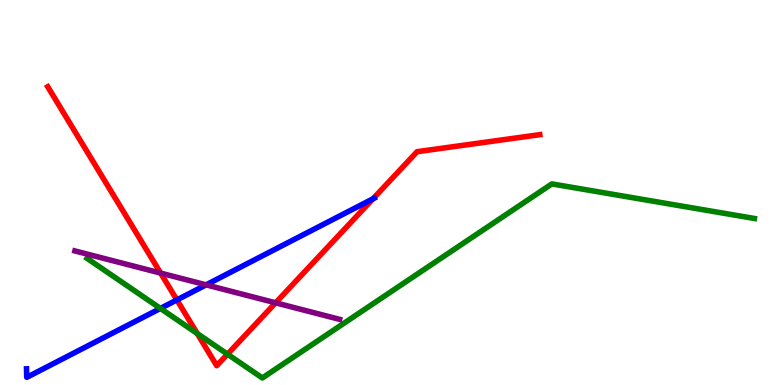[{'lines': ['blue', 'red'], 'intersections': [{'x': 2.28, 'y': 2.21}, {'x': 4.81, 'y': 4.84}]}, {'lines': ['green', 'red'], 'intersections': [{'x': 2.55, 'y': 1.34}, {'x': 2.94, 'y': 0.8}]}, {'lines': ['purple', 'red'], 'intersections': [{'x': 2.07, 'y': 2.91}, {'x': 3.56, 'y': 2.13}]}, {'lines': ['blue', 'green'], 'intersections': [{'x': 2.07, 'y': 1.99}]}, {'lines': ['blue', 'purple'], 'intersections': [{'x': 2.66, 'y': 2.6}]}, {'lines': ['green', 'purple'], 'intersections': []}]